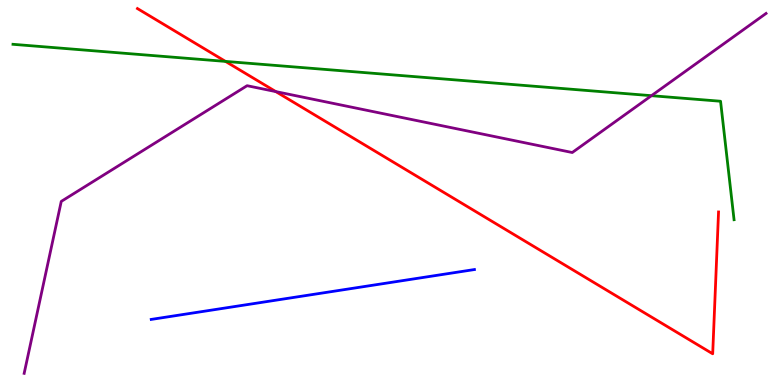[{'lines': ['blue', 'red'], 'intersections': []}, {'lines': ['green', 'red'], 'intersections': [{'x': 2.91, 'y': 8.4}]}, {'lines': ['purple', 'red'], 'intersections': [{'x': 3.56, 'y': 7.62}]}, {'lines': ['blue', 'green'], 'intersections': []}, {'lines': ['blue', 'purple'], 'intersections': []}, {'lines': ['green', 'purple'], 'intersections': [{'x': 8.41, 'y': 7.51}]}]